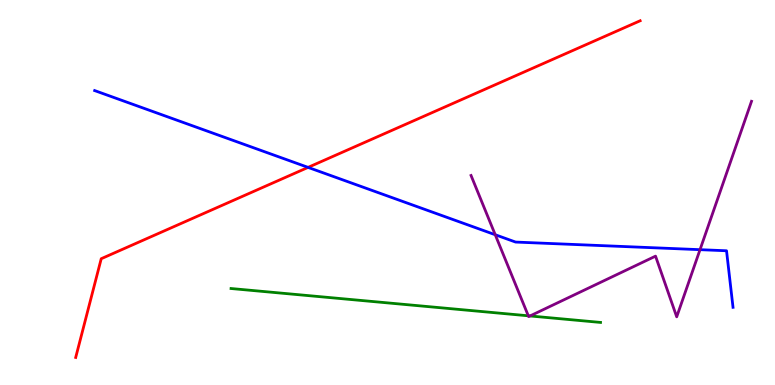[{'lines': ['blue', 'red'], 'intersections': [{'x': 3.98, 'y': 5.65}]}, {'lines': ['green', 'red'], 'intersections': []}, {'lines': ['purple', 'red'], 'intersections': []}, {'lines': ['blue', 'green'], 'intersections': []}, {'lines': ['blue', 'purple'], 'intersections': [{'x': 6.39, 'y': 3.9}, {'x': 9.03, 'y': 3.52}]}, {'lines': ['green', 'purple'], 'intersections': [{'x': 6.82, 'y': 1.8}, {'x': 6.84, 'y': 1.79}]}]